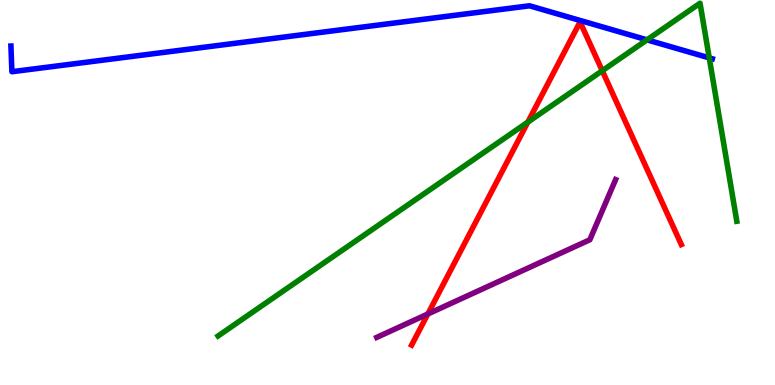[{'lines': ['blue', 'red'], 'intersections': []}, {'lines': ['green', 'red'], 'intersections': [{'x': 6.81, 'y': 6.83}, {'x': 7.77, 'y': 8.16}]}, {'lines': ['purple', 'red'], 'intersections': [{'x': 5.52, 'y': 1.84}]}, {'lines': ['blue', 'green'], 'intersections': [{'x': 8.35, 'y': 8.97}, {'x': 9.15, 'y': 8.5}]}, {'lines': ['blue', 'purple'], 'intersections': []}, {'lines': ['green', 'purple'], 'intersections': []}]